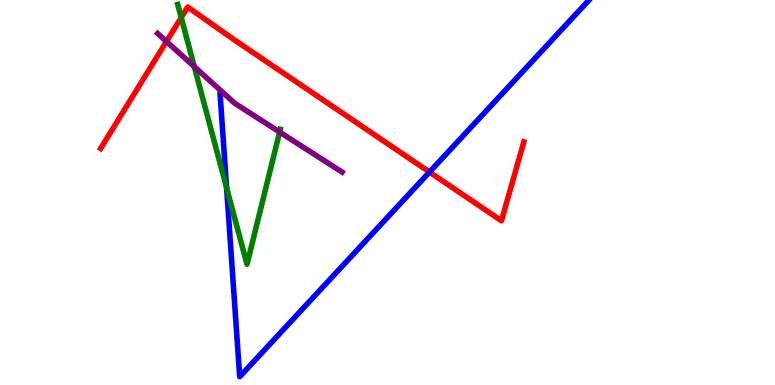[{'lines': ['blue', 'red'], 'intersections': [{'x': 5.54, 'y': 5.53}]}, {'lines': ['green', 'red'], 'intersections': [{'x': 2.34, 'y': 9.54}]}, {'lines': ['purple', 'red'], 'intersections': [{'x': 2.15, 'y': 8.92}]}, {'lines': ['blue', 'green'], 'intersections': [{'x': 2.92, 'y': 5.12}]}, {'lines': ['blue', 'purple'], 'intersections': []}, {'lines': ['green', 'purple'], 'intersections': [{'x': 2.51, 'y': 8.27}, {'x': 3.61, 'y': 6.57}]}]